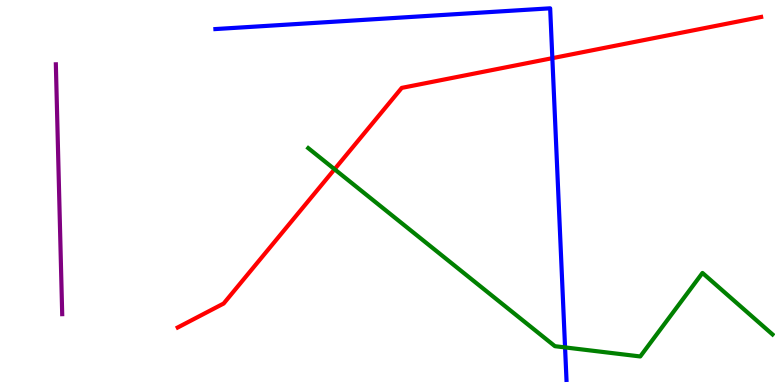[{'lines': ['blue', 'red'], 'intersections': [{'x': 7.13, 'y': 8.49}]}, {'lines': ['green', 'red'], 'intersections': [{'x': 4.32, 'y': 5.6}]}, {'lines': ['purple', 'red'], 'intersections': []}, {'lines': ['blue', 'green'], 'intersections': [{'x': 7.29, 'y': 0.976}]}, {'lines': ['blue', 'purple'], 'intersections': []}, {'lines': ['green', 'purple'], 'intersections': []}]